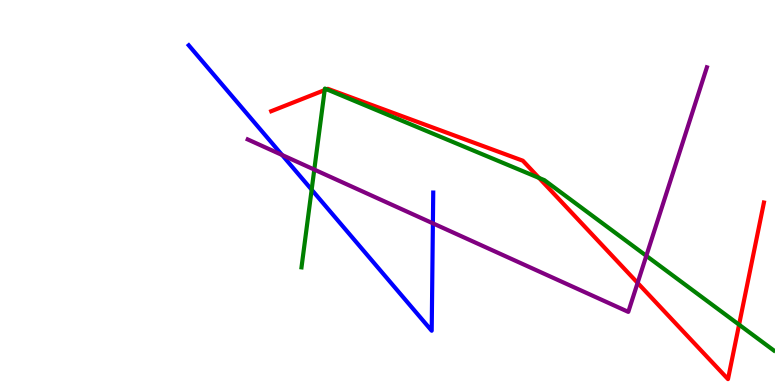[{'lines': ['blue', 'red'], 'intersections': []}, {'lines': ['green', 'red'], 'intersections': [{'x': 4.19, 'y': 7.66}, {'x': 4.22, 'y': 7.68}, {'x': 6.95, 'y': 5.38}, {'x': 9.54, 'y': 1.57}]}, {'lines': ['purple', 'red'], 'intersections': [{'x': 8.23, 'y': 2.65}]}, {'lines': ['blue', 'green'], 'intersections': [{'x': 4.02, 'y': 5.07}]}, {'lines': ['blue', 'purple'], 'intersections': [{'x': 3.64, 'y': 5.97}, {'x': 5.59, 'y': 4.2}]}, {'lines': ['green', 'purple'], 'intersections': [{'x': 4.06, 'y': 5.6}, {'x': 8.34, 'y': 3.36}]}]